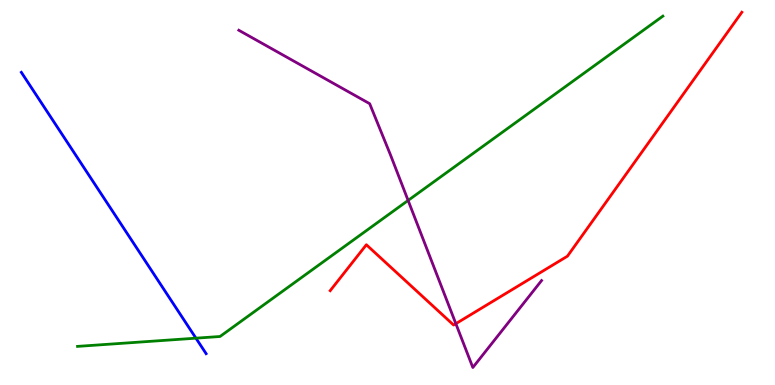[{'lines': ['blue', 'red'], 'intersections': []}, {'lines': ['green', 'red'], 'intersections': []}, {'lines': ['purple', 'red'], 'intersections': [{'x': 5.88, 'y': 1.59}]}, {'lines': ['blue', 'green'], 'intersections': [{'x': 2.53, 'y': 1.22}]}, {'lines': ['blue', 'purple'], 'intersections': []}, {'lines': ['green', 'purple'], 'intersections': [{'x': 5.27, 'y': 4.79}]}]